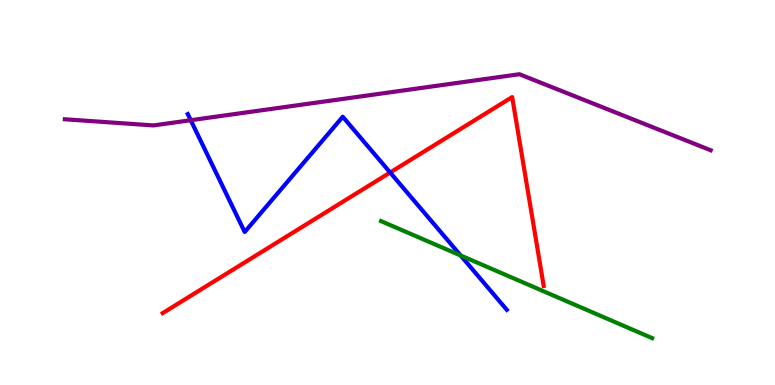[{'lines': ['blue', 'red'], 'intersections': [{'x': 5.03, 'y': 5.52}]}, {'lines': ['green', 'red'], 'intersections': []}, {'lines': ['purple', 'red'], 'intersections': []}, {'lines': ['blue', 'green'], 'intersections': [{'x': 5.94, 'y': 3.36}]}, {'lines': ['blue', 'purple'], 'intersections': [{'x': 2.46, 'y': 6.88}]}, {'lines': ['green', 'purple'], 'intersections': []}]